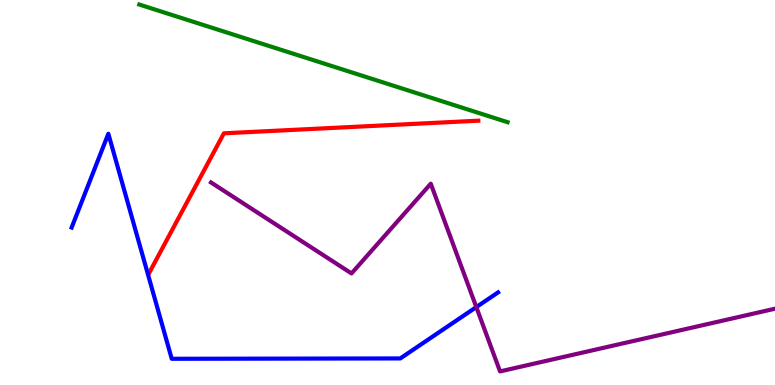[{'lines': ['blue', 'red'], 'intersections': []}, {'lines': ['green', 'red'], 'intersections': []}, {'lines': ['purple', 'red'], 'intersections': []}, {'lines': ['blue', 'green'], 'intersections': []}, {'lines': ['blue', 'purple'], 'intersections': [{'x': 6.15, 'y': 2.02}]}, {'lines': ['green', 'purple'], 'intersections': []}]